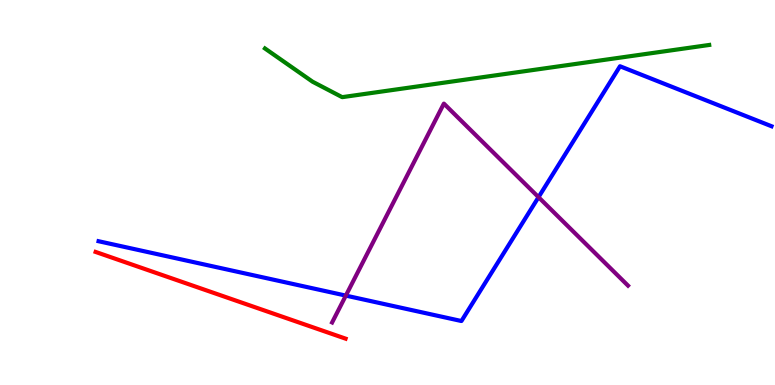[{'lines': ['blue', 'red'], 'intersections': []}, {'lines': ['green', 'red'], 'intersections': []}, {'lines': ['purple', 'red'], 'intersections': []}, {'lines': ['blue', 'green'], 'intersections': []}, {'lines': ['blue', 'purple'], 'intersections': [{'x': 4.46, 'y': 2.32}, {'x': 6.95, 'y': 4.88}]}, {'lines': ['green', 'purple'], 'intersections': []}]